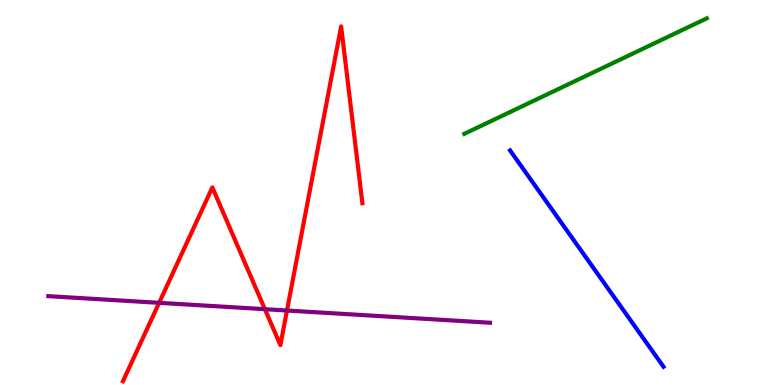[{'lines': ['blue', 'red'], 'intersections': []}, {'lines': ['green', 'red'], 'intersections': []}, {'lines': ['purple', 'red'], 'intersections': [{'x': 2.05, 'y': 2.13}, {'x': 3.42, 'y': 1.97}, {'x': 3.7, 'y': 1.93}]}, {'lines': ['blue', 'green'], 'intersections': []}, {'lines': ['blue', 'purple'], 'intersections': []}, {'lines': ['green', 'purple'], 'intersections': []}]